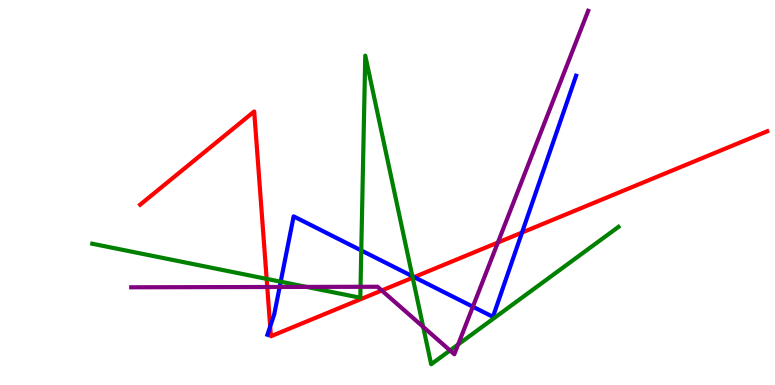[{'lines': ['blue', 'red'], 'intersections': [{'x': 3.49, 'y': 1.52}, {'x': 5.34, 'y': 2.8}, {'x': 6.74, 'y': 3.96}]}, {'lines': ['green', 'red'], 'intersections': [{'x': 3.44, 'y': 2.76}, {'x': 5.33, 'y': 2.79}]}, {'lines': ['purple', 'red'], 'intersections': [{'x': 3.45, 'y': 2.55}, {'x': 4.93, 'y': 2.46}, {'x': 6.42, 'y': 3.7}]}, {'lines': ['blue', 'green'], 'intersections': [{'x': 3.62, 'y': 2.68}, {'x': 4.66, 'y': 3.49}, {'x': 5.32, 'y': 2.83}]}, {'lines': ['blue', 'purple'], 'intersections': [{'x': 3.61, 'y': 2.55}, {'x': 6.1, 'y': 2.03}]}, {'lines': ['green', 'purple'], 'intersections': [{'x': 3.96, 'y': 2.55}, {'x': 4.65, 'y': 2.55}, {'x': 5.46, 'y': 1.51}, {'x': 5.81, 'y': 0.898}, {'x': 5.91, 'y': 1.05}]}]